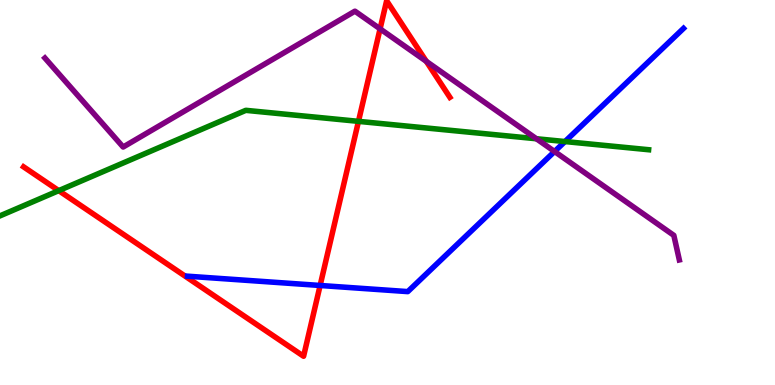[{'lines': ['blue', 'red'], 'intersections': [{'x': 4.13, 'y': 2.59}]}, {'lines': ['green', 'red'], 'intersections': [{'x': 0.758, 'y': 5.05}, {'x': 4.63, 'y': 6.85}]}, {'lines': ['purple', 'red'], 'intersections': [{'x': 4.9, 'y': 9.25}, {'x': 5.5, 'y': 8.41}]}, {'lines': ['blue', 'green'], 'intersections': [{'x': 7.29, 'y': 6.32}]}, {'lines': ['blue', 'purple'], 'intersections': [{'x': 7.16, 'y': 6.06}]}, {'lines': ['green', 'purple'], 'intersections': [{'x': 6.92, 'y': 6.4}]}]